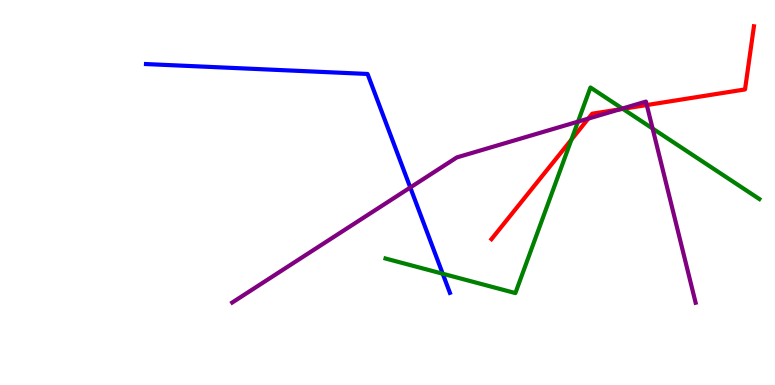[{'lines': ['blue', 'red'], 'intersections': []}, {'lines': ['green', 'red'], 'intersections': [{'x': 7.37, 'y': 6.37}, {'x': 8.04, 'y': 7.17}]}, {'lines': ['purple', 'red'], 'intersections': [{'x': 7.59, 'y': 6.92}, {'x': 8.0, 'y': 7.16}, {'x': 8.35, 'y': 7.27}]}, {'lines': ['blue', 'green'], 'intersections': [{'x': 5.71, 'y': 2.89}]}, {'lines': ['blue', 'purple'], 'intersections': [{'x': 5.29, 'y': 5.13}]}, {'lines': ['green', 'purple'], 'intersections': [{'x': 7.46, 'y': 6.84}, {'x': 8.03, 'y': 7.18}, {'x': 8.42, 'y': 6.66}]}]